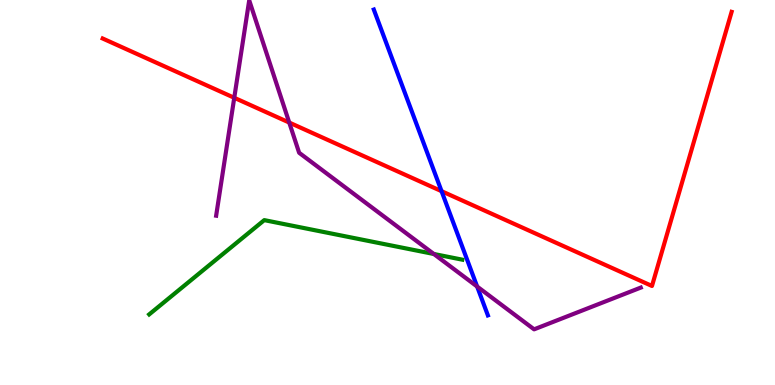[{'lines': ['blue', 'red'], 'intersections': [{'x': 5.7, 'y': 5.03}]}, {'lines': ['green', 'red'], 'intersections': []}, {'lines': ['purple', 'red'], 'intersections': [{'x': 3.02, 'y': 7.46}, {'x': 3.73, 'y': 6.82}]}, {'lines': ['blue', 'green'], 'intersections': []}, {'lines': ['blue', 'purple'], 'intersections': [{'x': 6.16, 'y': 2.56}]}, {'lines': ['green', 'purple'], 'intersections': [{'x': 5.6, 'y': 3.4}]}]